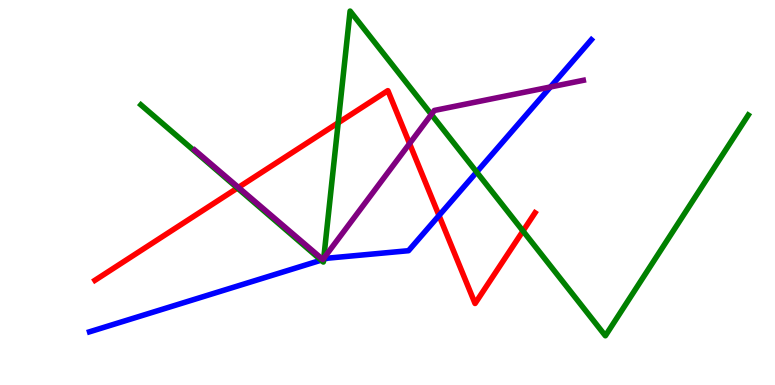[{'lines': ['blue', 'red'], 'intersections': [{'x': 5.66, 'y': 4.4}]}, {'lines': ['green', 'red'], 'intersections': [{'x': 3.06, 'y': 5.12}, {'x': 4.36, 'y': 6.81}, {'x': 6.75, 'y': 4.0}]}, {'lines': ['purple', 'red'], 'intersections': [{'x': 3.08, 'y': 5.13}, {'x': 5.28, 'y': 6.27}]}, {'lines': ['blue', 'green'], 'intersections': [{'x': 4.14, 'y': 3.24}, {'x': 4.18, 'y': 3.26}, {'x': 6.15, 'y': 5.53}]}, {'lines': ['blue', 'purple'], 'intersections': [{'x': 7.1, 'y': 7.74}]}, {'lines': ['green', 'purple'], 'intersections': [{'x': 4.18, 'y': 3.29}, {'x': 5.57, 'y': 7.03}]}]